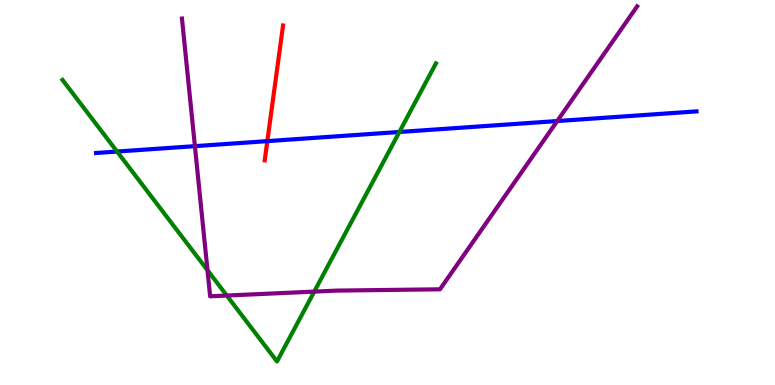[{'lines': ['blue', 'red'], 'intersections': [{'x': 3.45, 'y': 6.33}]}, {'lines': ['green', 'red'], 'intersections': []}, {'lines': ['purple', 'red'], 'intersections': []}, {'lines': ['blue', 'green'], 'intersections': [{'x': 1.51, 'y': 6.06}, {'x': 5.15, 'y': 6.57}]}, {'lines': ['blue', 'purple'], 'intersections': [{'x': 2.51, 'y': 6.2}, {'x': 7.19, 'y': 6.86}]}, {'lines': ['green', 'purple'], 'intersections': [{'x': 2.68, 'y': 2.98}, {'x': 2.93, 'y': 2.32}, {'x': 4.05, 'y': 2.43}]}]